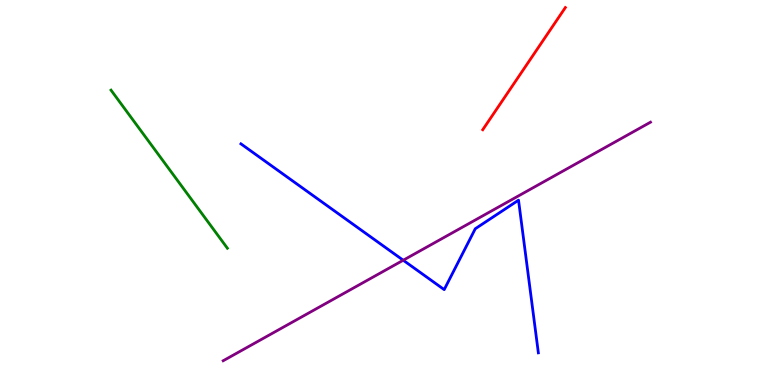[{'lines': ['blue', 'red'], 'intersections': []}, {'lines': ['green', 'red'], 'intersections': []}, {'lines': ['purple', 'red'], 'intersections': []}, {'lines': ['blue', 'green'], 'intersections': []}, {'lines': ['blue', 'purple'], 'intersections': [{'x': 5.2, 'y': 3.24}]}, {'lines': ['green', 'purple'], 'intersections': []}]